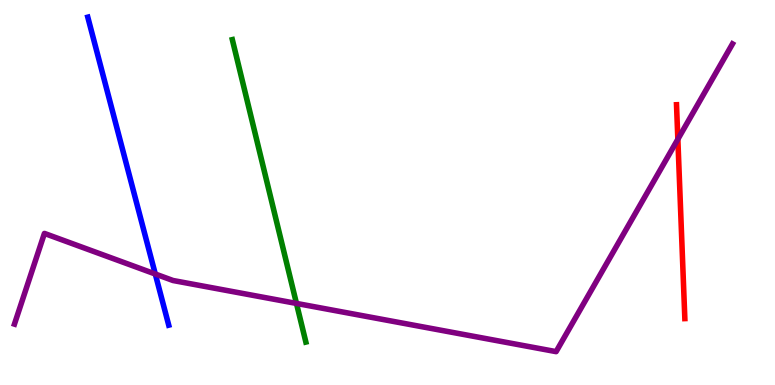[{'lines': ['blue', 'red'], 'intersections': []}, {'lines': ['green', 'red'], 'intersections': []}, {'lines': ['purple', 'red'], 'intersections': [{'x': 8.75, 'y': 6.38}]}, {'lines': ['blue', 'green'], 'intersections': []}, {'lines': ['blue', 'purple'], 'intersections': [{'x': 2.0, 'y': 2.88}]}, {'lines': ['green', 'purple'], 'intersections': [{'x': 3.83, 'y': 2.12}]}]